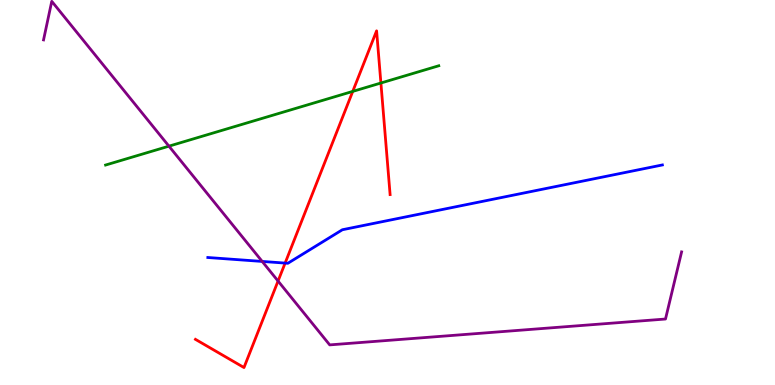[{'lines': ['blue', 'red'], 'intersections': [{'x': 3.68, 'y': 3.17}]}, {'lines': ['green', 'red'], 'intersections': [{'x': 4.55, 'y': 7.63}, {'x': 4.91, 'y': 7.84}]}, {'lines': ['purple', 'red'], 'intersections': [{'x': 3.59, 'y': 2.7}]}, {'lines': ['blue', 'green'], 'intersections': []}, {'lines': ['blue', 'purple'], 'intersections': [{'x': 3.38, 'y': 3.21}]}, {'lines': ['green', 'purple'], 'intersections': [{'x': 2.18, 'y': 6.2}]}]